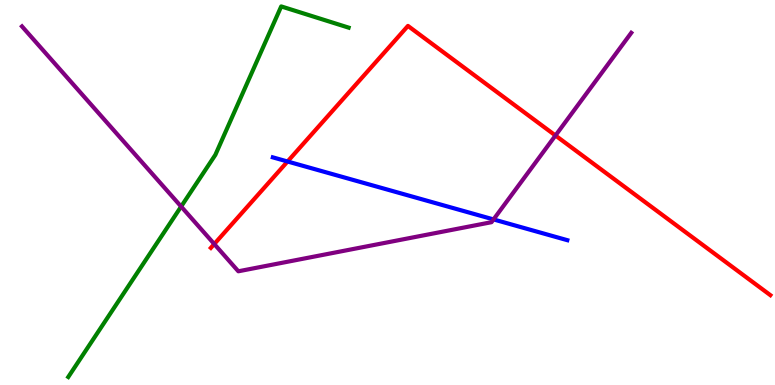[{'lines': ['blue', 'red'], 'intersections': [{'x': 3.71, 'y': 5.81}]}, {'lines': ['green', 'red'], 'intersections': []}, {'lines': ['purple', 'red'], 'intersections': [{'x': 2.76, 'y': 3.66}, {'x': 7.17, 'y': 6.48}]}, {'lines': ['blue', 'green'], 'intersections': []}, {'lines': ['blue', 'purple'], 'intersections': [{'x': 6.37, 'y': 4.3}]}, {'lines': ['green', 'purple'], 'intersections': [{'x': 2.34, 'y': 4.64}]}]